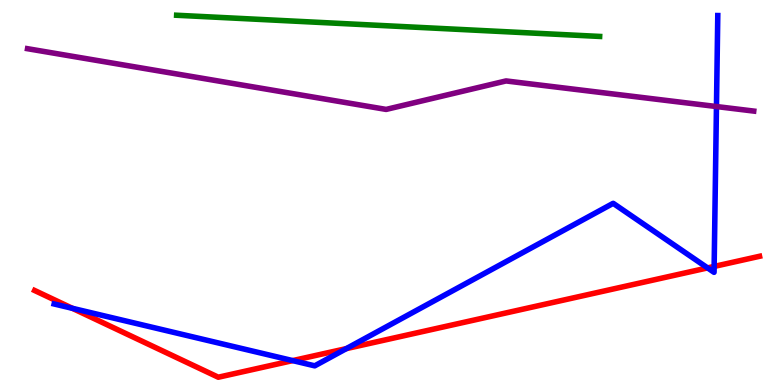[{'lines': ['blue', 'red'], 'intersections': [{'x': 0.933, 'y': 1.99}, {'x': 3.78, 'y': 0.634}, {'x': 4.47, 'y': 0.945}, {'x': 9.13, 'y': 3.04}, {'x': 9.21, 'y': 3.08}]}, {'lines': ['green', 'red'], 'intersections': []}, {'lines': ['purple', 'red'], 'intersections': []}, {'lines': ['blue', 'green'], 'intersections': []}, {'lines': ['blue', 'purple'], 'intersections': [{'x': 9.24, 'y': 7.23}]}, {'lines': ['green', 'purple'], 'intersections': []}]